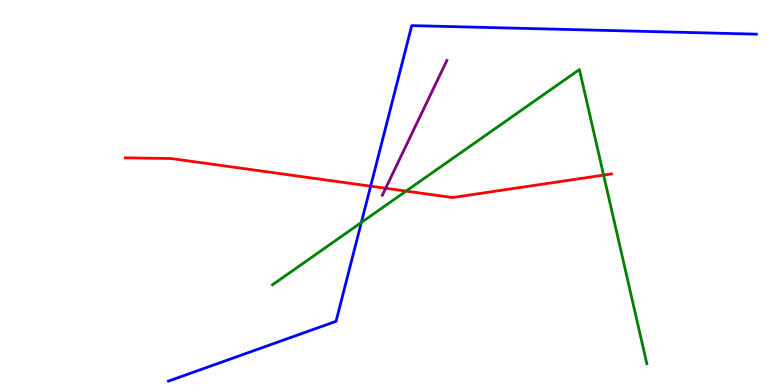[{'lines': ['blue', 'red'], 'intersections': [{'x': 4.78, 'y': 5.16}]}, {'lines': ['green', 'red'], 'intersections': [{'x': 5.24, 'y': 5.04}, {'x': 7.79, 'y': 5.45}]}, {'lines': ['purple', 'red'], 'intersections': [{'x': 4.98, 'y': 5.11}]}, {'lines': ['blue', 'green'], 'intersections': [{'x': 4.66, 'y': 4.22}]}, {'lines': ['blue', 'purple'], 'intersections': []}, {'lines': ['green', 'purple'], 'intersections': []}]